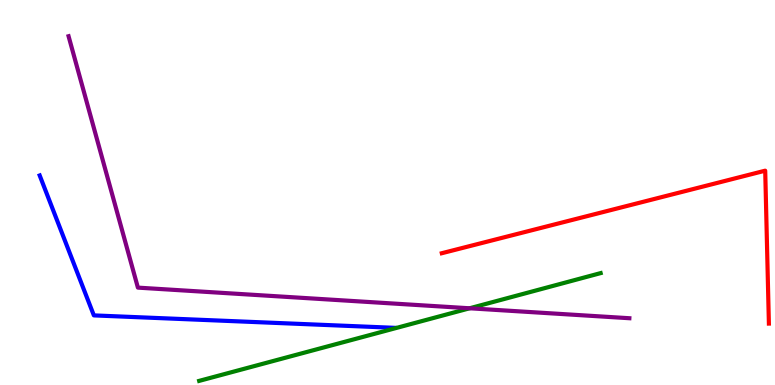[{'lines': ['blue', 'red'], 'intersections': []}, {'lines': ['green', 'red'], 'intersections': []}, {'lines': ['purple', 'red'], 'intersections': []}, {'lines': ['blue', 'green'], 'intersections': []}, {'lines': ['blue', 'purple'], 'intersections': []}, {'lines': ['green', 'purple'], 'intersections': [{'x': 6.06, 'y': 1.99}]}]